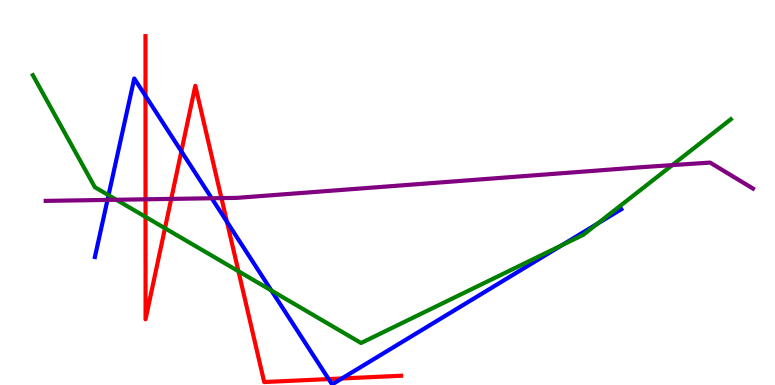[{'lines': ['blue', 'red'], 'intersections': [{'x': 1.88, 'y': 7.51}, {'x': 2.34, 'y': 6.07}, {'x': 2.93, 'y': 4.24}, {'x': 4.24, 'y': 0.154}, {'x': 4.41, 'y': 0.17}]}, {'lines': ['green', 'red'], 'intersections': [{'x': 1.88, 'y': 4.37}, {'x': 2.13, 'y': 4.07}, {'x': 3.08, 'y': 2.96}]}, {'lines': ['purple', 'red'], 'intersections': [{'x': 1.88, 'y': 4.82}, {'x': 2.21, 'y': 4.83}, {'x': 2.86, 'y': 4.85}]}, {'lines': ['blue', 'green'], 'intersections': [{'x': 1.4, 'y': 4.93}, {'x': 3.5, 'y': 2.45}, {'x': 7.25, 'y': 3.63}, {'x': 7.71, 'y': 4.19}]}, {'lines': ['blue', 'purple'], 'intersections': [{'x': 1.39, 'y': 4.81}, {'x': 2.73, 'y': 4.85}]}, {'lines': ['green', 'purple'], 'intersections': [{'x': 1.5, 'y': 4.81}, {'x': 8.67, 'y': 5.71}]}]